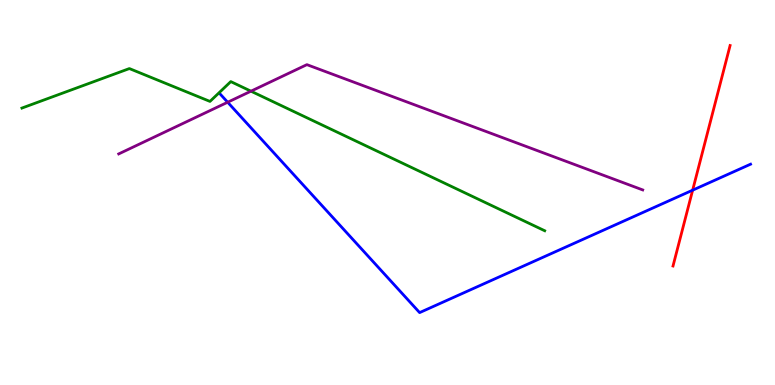[{'lines': ['blue', 'red'], 'intersections': [{'x': 8.94, 'y': 5.06}]}, {'lines': ['green', 'red'], 'intersections': []}, {'lines': ['purple', 'red'], 'intersections': []}, {'lines': ['blue', 'green'], 'intersections': []}, {'lines': ['blue', 'purple'], 'intersections': [{'x': 2.94, 'y': 7.34}]}, {'lines': ['green', 'purple'], 'intersections': [{'x': 3.24, 'y': 7.63}]}]